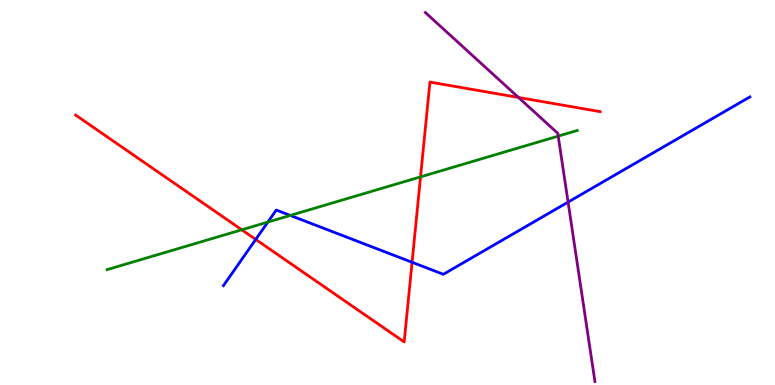[{'lines': ['blue', 'red'], 'intersections': [{'x': 3.3, 'y': 3.78}, {'x': 5.32, 'y': 3.19}]}, {'lines': ['green', 'red'], 'intersections': [{'x': 3.12, 'y': 4.03}, {'x': 5.43, 'y': 5.41}]}, {'lines': ['purple', 'red'], 'intersections': [{'x': 6.69, 'y': 7.47}]}, {'lines': ['blue', 'green'], 'intersections': [{'x': 3.46, 'y': 4.23}, {'x': 3.75, 'y': 4.4}]}, {'lines': ['blue', 'purple'], 'intersections': [{'x': 7.33, 'y': 4.75}]}, {'lines': ['green', 'purple'], 'intersections': [{'x': 7.2, 'y': 6.46}]}]